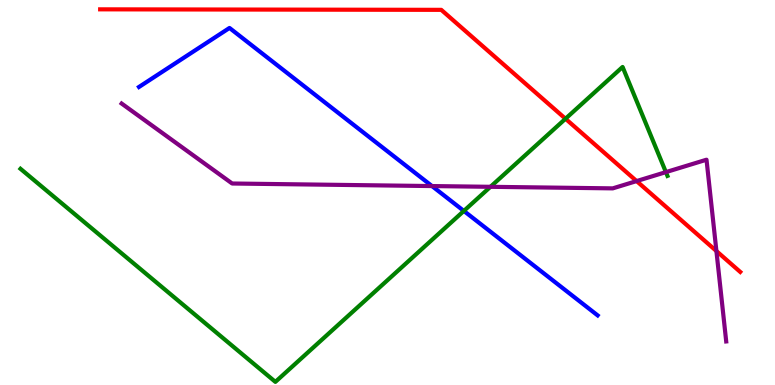[{'lines': ['blue', 'red'], 'intersections': []}, {'lines': ['green', 'red'], 'intersections': [{'x': 7.3, 'y': 6.92}]}, {'lines': ['purple', 'red'], 'intersections': [{'x': 8.21, 'y': 5.3}, {'x': 9.24, 'y': 3.48}]}, {'lines': ['blue', 'green'], 'intersections': [{'x': 5.99, 'y': 4.52}]}, {'lines': ['blue', 'purple'], 'intersections': [{'x': 5.57, 'y': 5.17}]}, {'lines': ['green', 'purple'], 'intersections': [{'x': 6.33, 'y': 5.15}, {'x': 8.59, 'y': 5.53}]}]